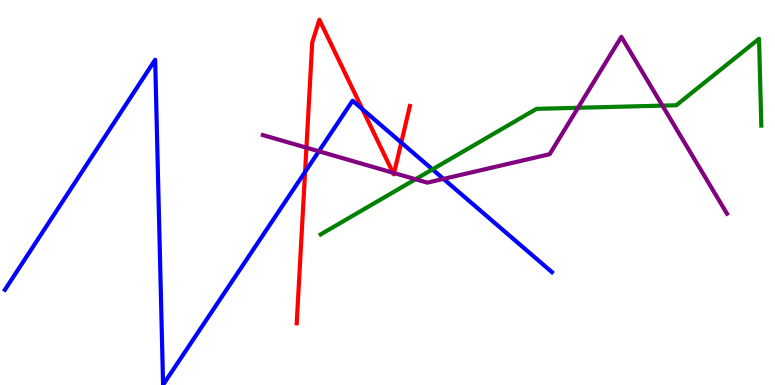[{'lines': ['blue', 'red'], 'intersections': [{'x': 3.94, 'y': 5.53}, {'x': 4.68, 'y': 7.16}, {'x': 5.18, 'y': 6.3}]}, {'lines': ['green', 'red'], 'intersections': []}, {'lines': ['purple', 'red'], 'intersections': [{'x': 3.95, 'y': 6.16}, {'x': 5.07, 'y': 5.51}, {'x': 5.08, 'y': 5.51}]}, {'lines': ['blue', 'green'], 'intersections': [{'x': 5.58, 'y': 5.6}]}, {'lines': ['blue', 'purple'], 'intersections': [{'x': 4.11, 'y': 6.07}, {'x': 5.72, 'y': 5.35}]}, {'lines': ['green', 'purple'], 'intersections': [{'x': 5.36, 'y': 5.34}, {'x': 7.46, 'y': 7.2}, {'x': 8.55, 'y': 7.26}]}]